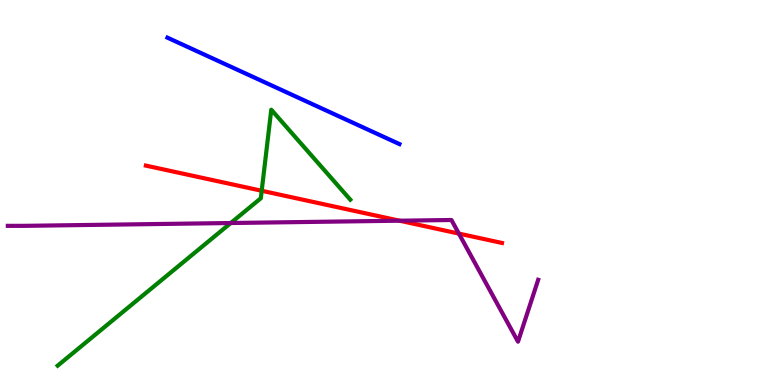[{'lines': ['blue', 'red'], 'intersections': []}, {'lines': ['green', 'red'], 'intersections': [{'x': 3.38, 'y': 5.05}]}, {'lines': ['purple', 'red'], 'intersections': [{'x': 5.16, 'y': 4.27}, {'x': 5.92, 'y': 3.93}]}, {'lines': ['blue', 'green'], 'intersections': []}, {'lines': ['blue', 'purple'], 'intersections': []}, {'lines': ['green', 'purple'], 'intersections': [{'x': 2.98, 'y': 4.21}]}]